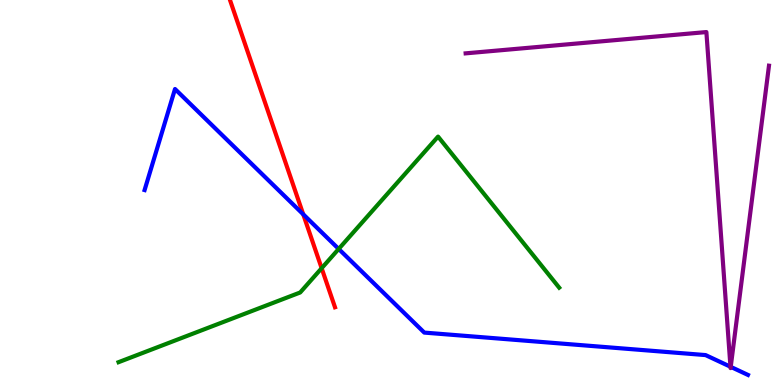[{'lines': ['blue', 'red'], 'intersections': [{'x': 3.91, 'y': 4.43}]}, {'lines': ['green', 'red'], 'intersections': [{'x': 4.15, 'y': 3.03}]}, {'lines': ['purple', 'red'], 'intersections': []}, {'lines': ['blue', 'green'], 'intersections': [{'x': 4.37, 'y': 3.53}]}, {'lines': ['blue', 'purple'], 'intersections': [{'x': 9.43, 'y': 0.474}, {'x': 9.43, 'y': 0.471}]}, {'lines': ['green', 'purple'], 'intersections': []}]